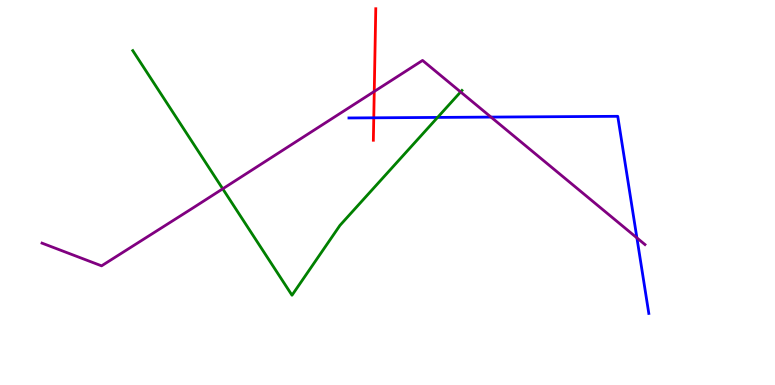[{'lines': ['blue', 'red'], 'intersections': [{'x': 4.82, 'y': 6.94}]}, {'lines': ['green', 'red'], 'intersections': []}, {'lines': ['purple', 'red'], 'intersections': [{'x': 4.83, 'y': 7.62}]}, {'lines': ['blue', 'green'], 'intersections': [{'x': 5.65, 'y': 6.95}]}, {'lines': ['blue', 'purple'], 'intersections': [{'x': 6.34, 'y': 6.96}, {'x': 8.22, 'y': 3.82}]}, {'lines': ['green', 'purple'], 'intersections': [{'x': 2.87, 'y': 5.1}, {'x': 5.94, 'y': 7.61}]}]